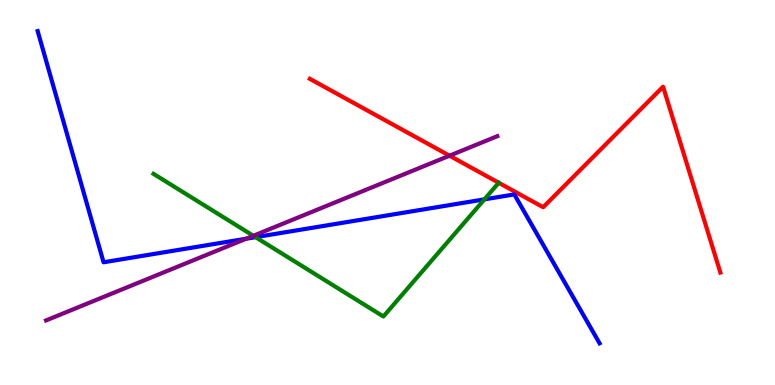[{'lines': ['blue', 'red'], 'intersections': []}, {'lines': ['green', 'red'], 'intersections': [{'x': 6.44, 'y': 5.25}]}, {'lines': ['purple', 'red'], 'intersections': [{'x': 5.8, 'y': 5.96}]}, {'lines': ['blue', 'green'], 'intersections': [{'x': 3.3, 'y': 3.84}, {'x': 6.25, 'y': 4.82}]}, {'lines': ['blue', 'purple'], 'intersections': [{'x': 3.18, 'y': 3.8}]}, {'lines': ['green', 'purple'], 'intersections': [{'x': 3.27, 'y': 3.88}]}]